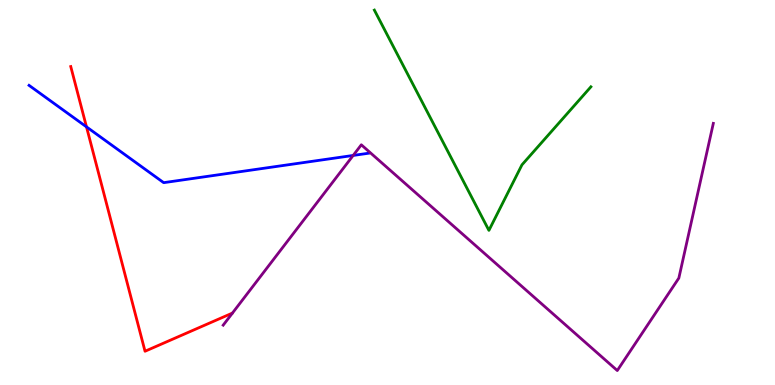[{'lines': ['blue', 'red'], 'intersections': [{'x': 1.12, 'y': 6.7}]}, {'lines': ['green', 'red'], 'intersections': []}, {'lines': ['purple', 'red'], 'intersections': []}, {'lines': ['blue', 'green'], 'intersections': []}, {'lines': ['blue', 'purple'], 'intersections': [{'x': 4.56, 'y': 5.96}]}, {'lines': ['green', 'purple'], 'intersections': []}]